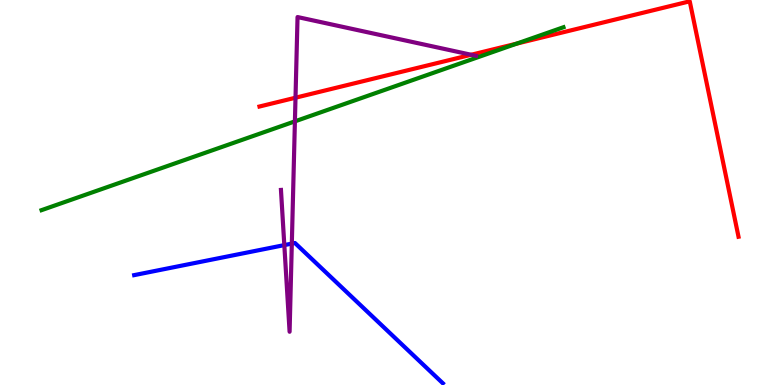[{'lines': ['blue', 'red'], 'intersections': []}, {'lines': ['green', 'red'], 'intersections': [{'x': 6.67, 'y': 8.87}]}, {'lines': ['purple', 'red'], 'intersections': [{'x': 3.81, 'y': 7.46}, {'x': 6.08, 'y': 8.58}]}, {'lines': ['blue', 'green'], 'intersections': []}, {'lines': ['blue', 'purple'], 'intersections': [{'x': 3.67, 'y': 3.63}, {'x': 3.77, 'y': 3.67}]}, {'lines': ['green', 'purple'], 'intersections': [{'x': 3.81, 'y': 6.85}]}]